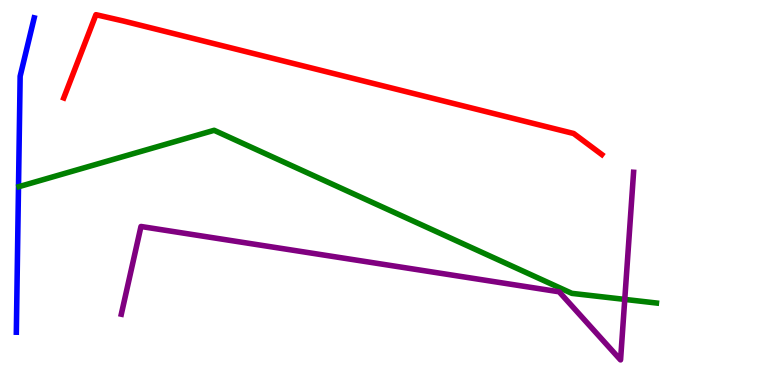[{'lines': ['blue', 'red'], 'intersections': []}, {'lines': ['green', 'red'], 'intersections': []}, {'lines': ['purple', 'red'], 'intersections': []}, {'lines': ['blue', 'green'], 'intersections': []}, {'lines': ['blue', 'purple'], 'intersections': []}, {'lines': ['green', 'purple'], 'intersections': [{'x': 8.06, 'y': 2.22}]}]